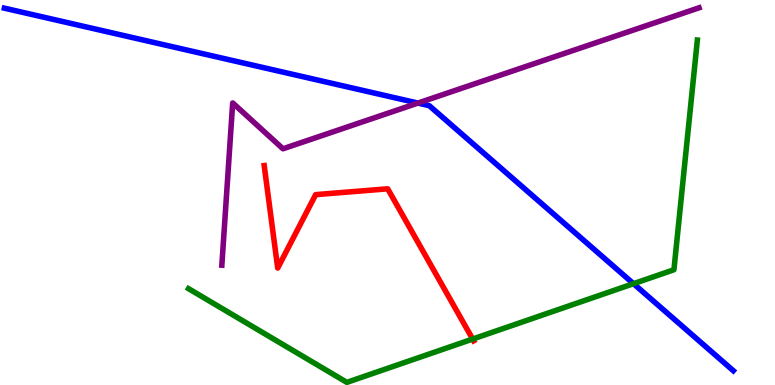[{'lines': ['blue', 'red'], 'intersections': []}, {'lines': ['green', 'red'], 'intersections': [{'x': 6.1, 'y': 1.19}]}, {'lines': ['purple', 'red'], 'intersections': []}, {'lines': ['blue', 'green'], 'intersections': [{'x': 8.17, 'y': 2.63}]}, {'lines': ['blue', 'purple'], 'intersections': [{'x': 5.39, 'y': 7.32}]}, {'lines': ['green', 'purple'], 'intersections': []}]